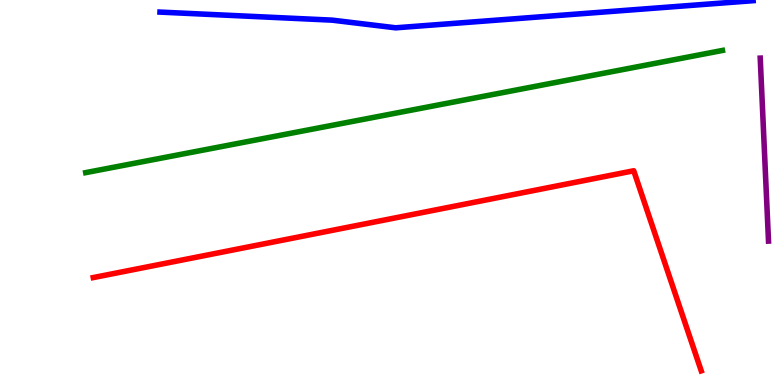[{'lines': ['blue', 'red'], 'intersections': []}, {'lines': ['green', 'red'], 'intersections': []}, {'lines': ['purple', 'red'], 'intersections': []}, {'lines': ['blue', 'green'], 'intersections': []}, {'lines': ['blue', 'purple'], 'intersections': []}, {'lines': ['green', 'purple'], 'intersections': []}]